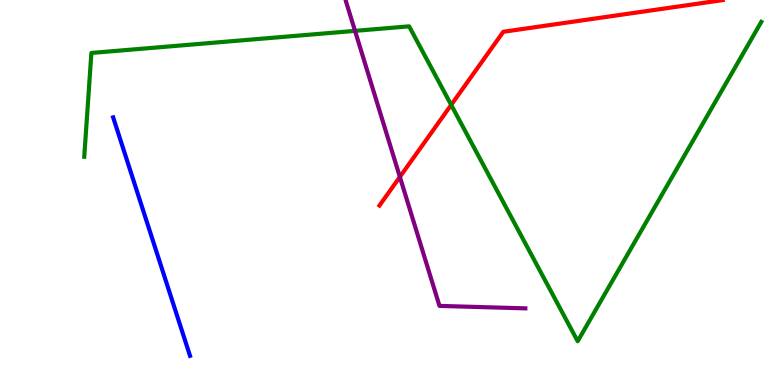[{'lines': ['blue', 'red'], 'intersections': []}, {'lines': ['green', 'red'], 'intersections': [{'x': 5.82, 'y': 7.28}]}, {'lines': ['purple', 'red'], 'intersections': [{'x': 5.16, 'y': 5.41}]}, {'lines': ['blue', 'green'], 'intersections': []}, {'lines': ['blue', 'purple'], 'intersections': []}, {'lines': ['green', 'purple'], 'intersections': [{'x': 4.58, 'y': 9.2}]}]